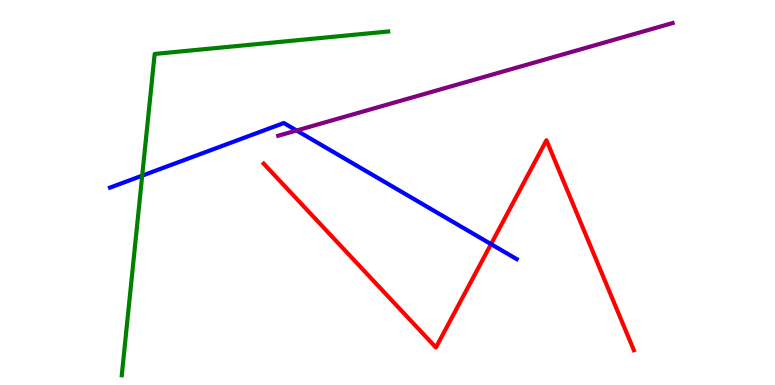[{'lines': ['blue', 'red'], 'intersections': [{'x': 6.34, 'y': 3.66}]}, {'lines': ['green', 'red'], 'intersections': []}, {'lines': ['purple', 'red'], 'intersections': []}, {'lines': ['blue', 'green'], 'intersections': [{'x': 1.83, 'y': 5.44}]}, {'lines': ['blue', 'purple'], 'intersections': [{'x': 3.83, 'y': 6.61}]}, {'lines': ['green', 'purple'], 'intersections': []}]